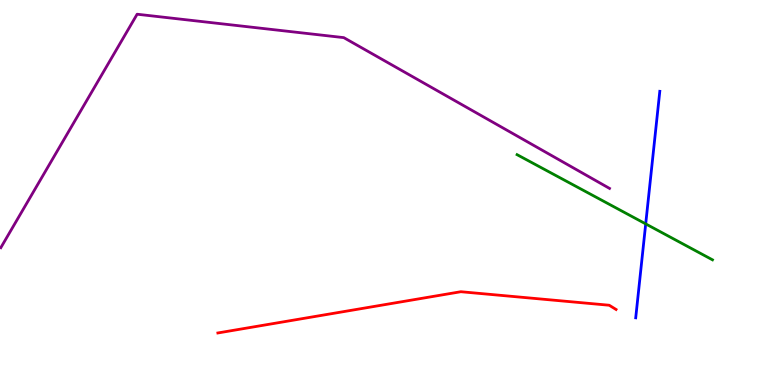[{'lines': ['blue', 'red'], 'intersections': []}, {'lines': ['green', 'red'], 'intersections': []}, {'lines': ['purple', 'red'], 'intersections': []}, {'lines': ['blue', 'green'], 'intersections': [{'x': 8.33, 'y': 4.18}]}, {'lines': ['blue', 'purple'], 'intersections': []}, {'lines': ['green', 'purple'], 'intersections': []}]